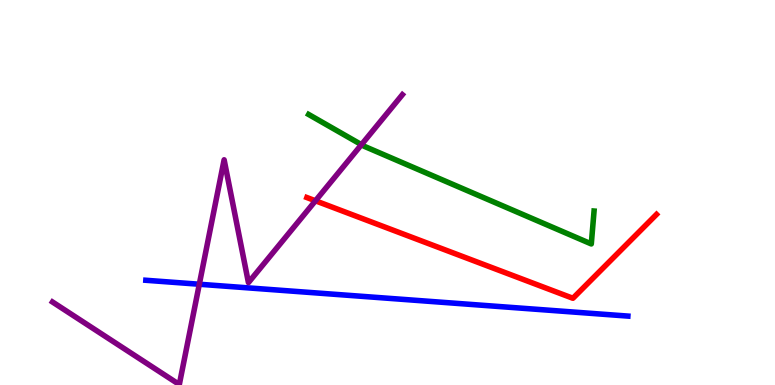[{'lines': ['blue', 'red'], 'intersections': []}, {'lines': ['green', 'red'], 'intersections': []}, {'lines': ['purple', 'red'], 'intersections': [{'x': 4.07, 'y': 4.78}]}, {'lines': ['blue', 'green'], 'intersections': []}, {'lines': ['blue', 'purple'], 'intersections': [{'x': 2.57, 'y': 2.62}]}, {'lines': ['green', 'purple'], 'intersections': [{'x': 4.66, 'y': 6.24}]}]